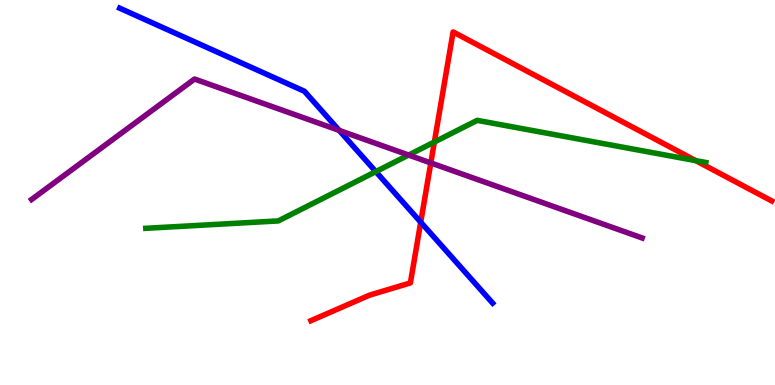[{'lines': ['blue', 'red'], 'intersections': [{'x': 5.43, 'y': 4.23}]}, {'lines': ['green', 'red'], 'intersections': [{'x': 5.6, 'y': 6.31}, {'x': 8.98, 'y': 5.83}]}, {'lines': ['purple', 'red'], 'intersections': [{'x': 5.56, 'y': 5.77}]}, {'lines': ['blue', 'green'], 'intersections': [{'x': 4.85, 'y': 5.54}]}, {'lines': ['blue', 'purple'], 'intersections': [{'x': 4.38, 'y': 6.61}]}, {'lines': ['green', 'purple'], 'intersections': [{'x': 5.27, 'y': 5.97}]}]